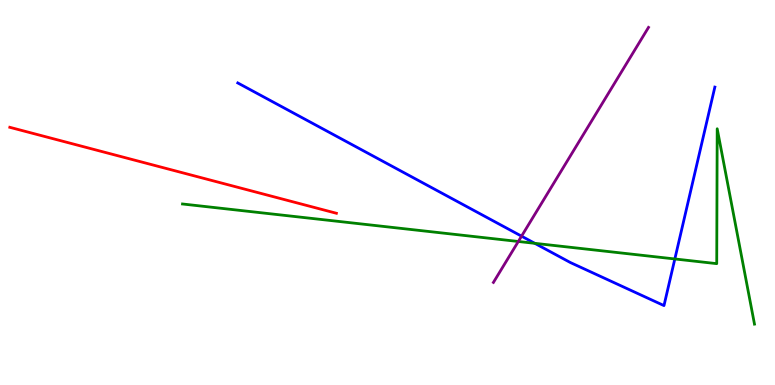[{'lines': ['blue', 'red'], 'intersections': []}, {'lines': ['green', 'red'], 'intersections': []}, {'lines': ['purple', 'red'], 'intersections': []}, {'lines': ['blue', 'green'], 'intersections': [{'x': 6.9, 'y': 3.68}, {'x': 8.71, 'y': 3.27}]}, {'lines': ['blue', 'purple'], 'intersections': [{'x': 6.73, 'y': 3.87}]}, {'lines': ['green', 'purple'], 'intersections': [{'x': 6.69, 'y': 3.73}]}]